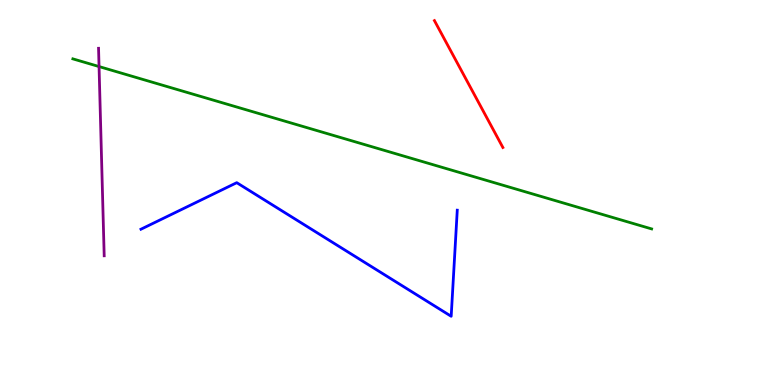[{'lines': ['blue', 'red'], 'intersections': []}, {'lines': ['green', 'red'], 'intersections': []}, {'lines': ['purple', 'red'], 'intersections': []}, {'lines': ['blue', 'green'], 'intersections': []}, {'lines': ['blue', 'purple'], 'intersections': []}, {'lines': ['green', 'purple'], 'intersections': [{'x': 1.28, 'y': 8.27}]}]